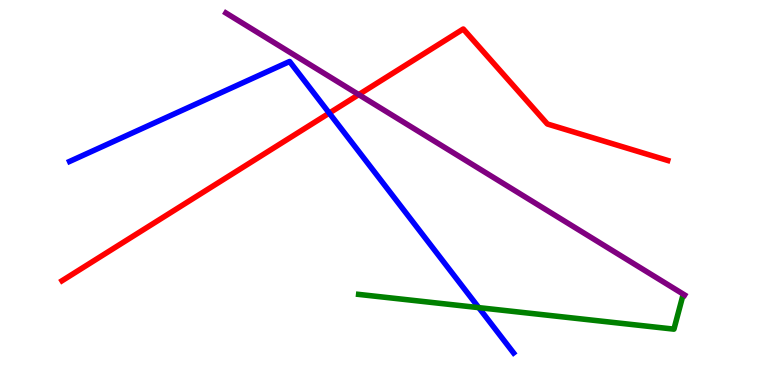[{'lines': ['blue', 'red'], 'intersections': [{'x': 4.25, 'y': 7.06}]}, {'lines': ['green', 'red'], 'intersections': []}, {'lines': ['purple', 'red'], 'intersections': [{'x': 4.63, 'y': 7.54}]}, {'lines': ['blue', 'green'], 'intersections': [{'x': 6.18, 'y': 2.01}]}, {'lines': ['blue', 'purple'], 'intersections': []}, {'lines': ['green', 'purple'], 'intersections': []}]